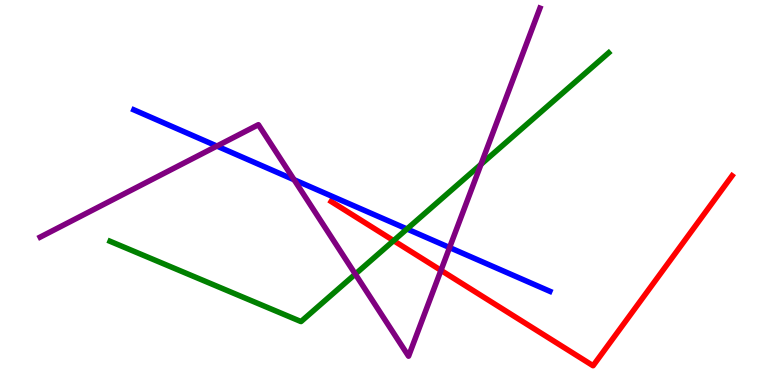[{'lines': ['blue', 'red'], 'intersections': []}, {'lines': ['green', 'red'], 'intersections': [{'x': 5.08, 'y': 3.75}]}, {'lines': ['purple', 'red'], 'intersections': [{'x': 5.69, 'y': 2.98}]}, {'lines': ['blue', 'green'], 'intersections': [{'x': 5.25, 'y': 4.05}]}, {'lines': ['blue', 'purple'], 'intersections': [{'x': 2.8, 'y': 6.21}, {'x': 3.79, 'y': 5.33}, {'x': 5.8, 'y': 3.57}]}, {'lines': ['green', 'purple'], 'intersections': [{'x': 4.58, 'y': 2.88}, {'x': 6.21, 'y': 5.73}]}]